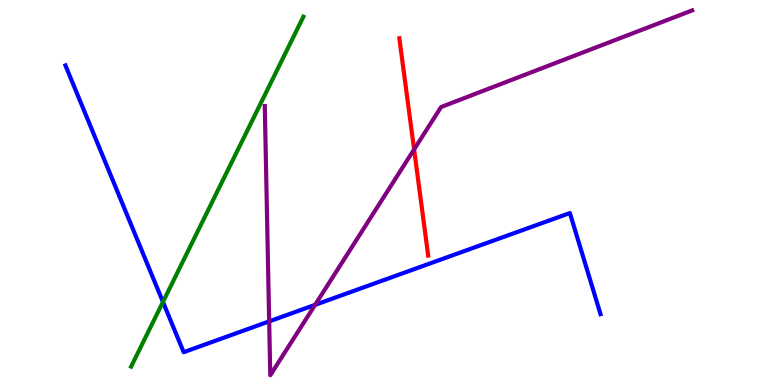[{'lines': ['blue', 'red'], 'intersections': []}, {'lines': ['green', 'red'], 'intersections': []}, {'lines': ['purple', 'red'], 'intersections': [{'x': 5.34, 'y': 6.12}]}, {'lines': ['blue', 'green'], 'intersections': [{'x': 2.1, 'y': 2.16}]}, {'lines': ['blue', 'purple'], 'intersections': [{'x': 3.47, 'y': 1.65}, {'x': 4.07, 'y': 2.08}]}, {'lines': ['green', 'purple'], 'intersections': []}]